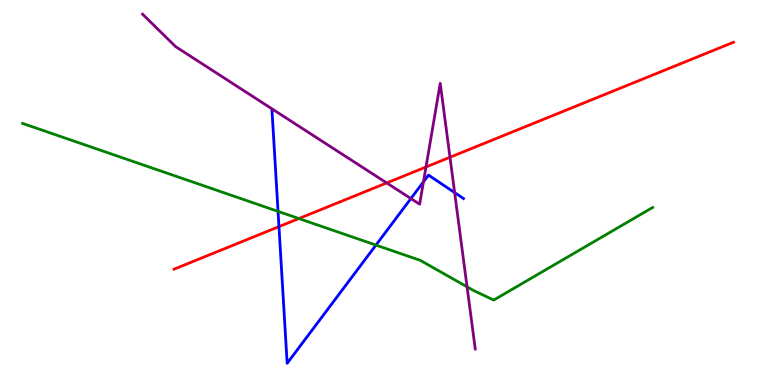[{'lines': ['blue', 'red'], 'intersections': [{'x': 3.6, 'y': 4.11}]}, {'lines': ['green', 'red'], 'intersections': [{'x': 3.86, 'y': 4.32}]}, {'lines': ['purple', 'red'], 'intersections': [{'x': 4.99, 'y': 5.25}, {'x': 5.5, 'y': 5.66}, {'x': 5.81, 'y': 5.92}]}, {'lines': ['blue', 'green'], 'intersections': [{'x': 3.59, 'y': 4.51}, {'x': 4.85, 'y': 3.63}]}, {'lines': ['blue', 'purple'], 'intersections': [{'x': 5.3, 'y': 4.84}, {'x': 5.46, 'y': 5.28}, {'x': 5.87, 'y': 5.0}]}, {'lines': ['green', 'purple'], 'intersections': [{'x': 6.03, 'y': 2.55}]}]